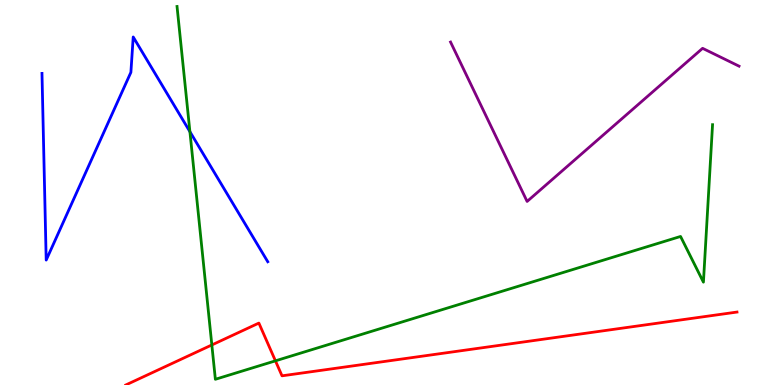[{'lines': ['blue', 'red'], 'intersections': []}, {'lines': ['green', 'red'], 'intersections': [{'x': 2.73, 'y': 1.04}, {'x': 3.55, 'y': 0.628}]}, {'lines': ['purple', 'red'], 'intersections': []}, {'lines': ['blue', 'green'], 'intersections': [{'x': 2.45, 'y': 6.58}]}, {'lines': ['blue', 'purple'], 'intersections': []}, {'lines': ['green', 'purple'], 'intersections': []}]